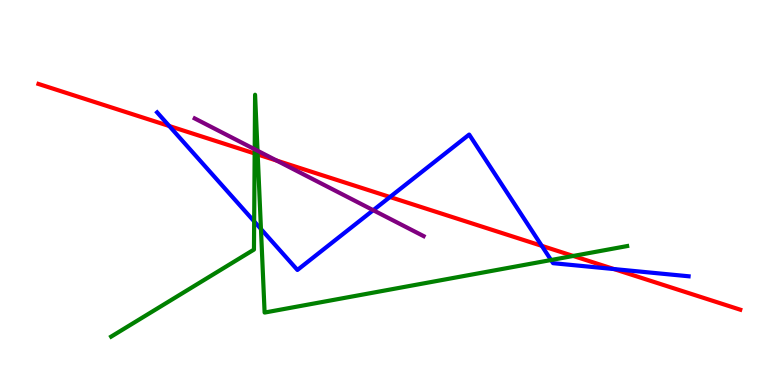[{'lines': ['blue', 'red'], 'intersections': [{'x': 2.18, 'y': 6.73}, {'x': 5.03, 'y': 4.88}, {'x': 6.99, 'y': 3.61}, {'x': 7.92, 'y': 3.01}]}, {'lines': ['green', 'red'], 'intersections': [{'x': 3.29, 'y': 6.01}, {'x': 3.33, 'y': 5.99}, {'x': 7.4, 'y': 3.35}]}, {'lines': ['purple', 'red'], 'intersections': [{'x': 3.57, 'y': 5.83}]}, {'lines': ['blue', 'green'], 'intersections': [{'x': 3.28, 'y': 4.25}, {'x': 3.37, 'y': 4.05}, {'x': 7.11, 'y': 3.25}]}, {'lines': ['blue', 'purple'], 'intersections': [{'x': 4.82, 'y': 4.54}]}, {'lines': ['green', 'purple'], 'intersections': [{'x': 3.29, 'y': 6.12}, {'x': 3.32, 'y': 6.08}]}]